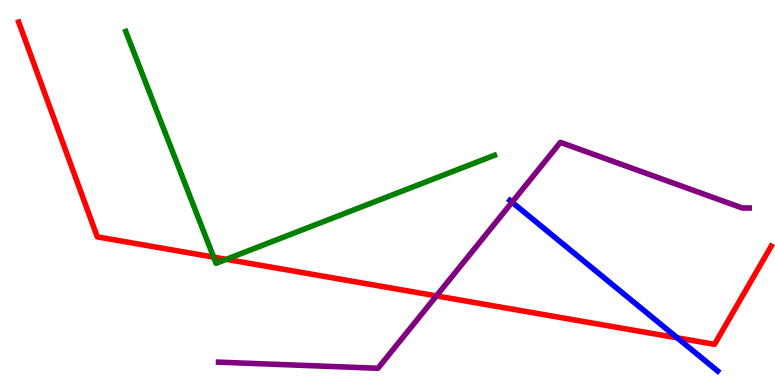[{'lines': ['blue', 'red'], 'intersections': [{'x': 8.74, 'y': 1.23}]}, {'lines': ['green', 'red'], 'intersections': [{'x': 2.76, 'y': 3.32}, {'x': 2.92, 'y': 3.26}]}, {'lines': ['purple', 'red'], 'intersections': [{'x': 5.63, 'y': 2.31}]}, {'lines': ['blue', 'green'], 'intersections': []}, {'lines': ['blue', 'purple'], 'intersections': [{'x': 6.61, 'y': 4.75}]}, {'lines': ['green', 'purple'], 'intersections': []}]